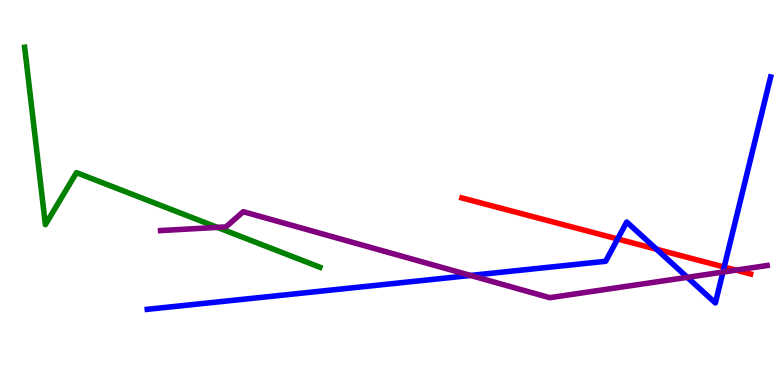[{'lines': ['blue', 'red'], 'intersections': [{'x': 7.97, 'y': 3.79}, {'x': 8.47, 'y': 3.53}, {'x': 9.34, 'y': 3.06}]}, {'lines': ['green', 'red'], 'intersections': []}, {'lines': ['purple', 'red'], 'intersections': [{'x': 9.5, 'y': 2.98}]}, {'lines': ['blue', 'green'], 'intersections': []}, {'lines': ['blue', 'purple'], 'intersections': [{'x': 6.07, 'y': 2.85}, {'x': 8.87, 'y': 2.8}, {'x': 9.33, 'y': 2.93}]}, {'lines': ['green', 'purple'], 'intersections': [{'x': 2.8, 'y': 4.09}]}]